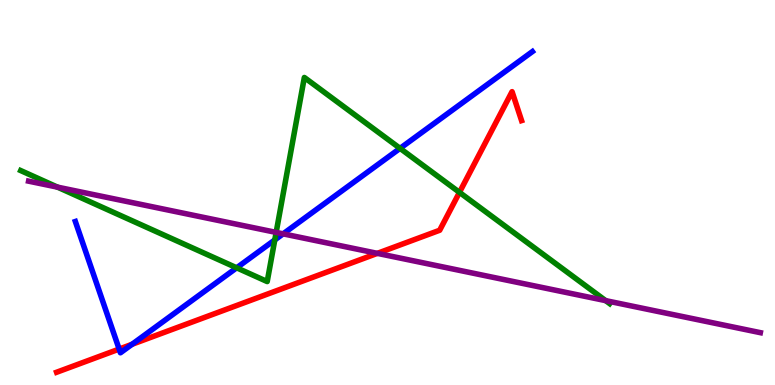[{'lines': ['blue', 'red'], 'intersections': [{'x': 1.54, 'y': 0.933}, {'x': 1.7, 'y': 1.06}]}, {'lines': ['green', 'red'], 'intersections': [{'x': 5.93, 'y': 5.0}]}, {'lines': ['purple', 'red'], 'intersections': [{'x': 4.87, 'y': 3.42}]}, {'lines': ['blue', 'green'], 'intersections': [{'x': 3.05, 'y': 3.04}, {'x': 3.55, 'y': 3.77}, {'x': 5.16, 'y': 6.15}]}, {'lines': ['blue', 'purple'], 'intersections': [{'x': 3.65, 'y': 3.93}]}, {'lines': ['green', 'purple'], 'intersections': [{'x': 0.742, 'y': 5.14}, {'x': 3.56, 'y': 3.96}, {'x': 7.82, 'y': 2.19}]}]